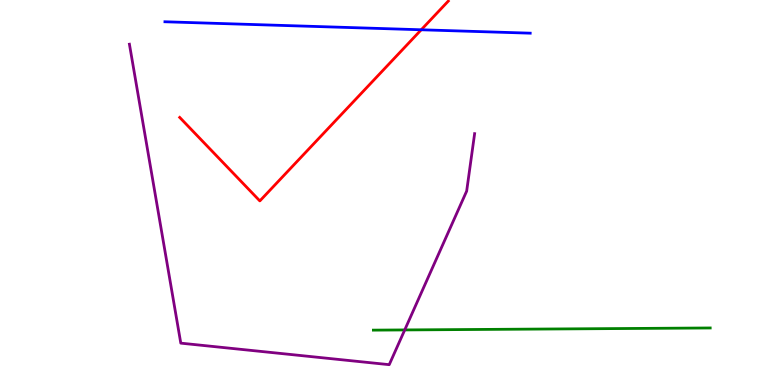[{'lines': ['blue', 'red'], 'intersections': [{'x': 5.44, 'y': 9.23}]}, {'lines': ['green', 'red'], 'intersections': []}, {'lines': ['purple', 'red'], 'intersections': []}, {'lines': ['blue', 'green'], 'intersections': []}, {'lines': ['blue', 'purple'], 'intersections': []}, {'lines': ['green', 'purple'], 'intersections': [{'x': 5.22, 'y': 1.43}]}]